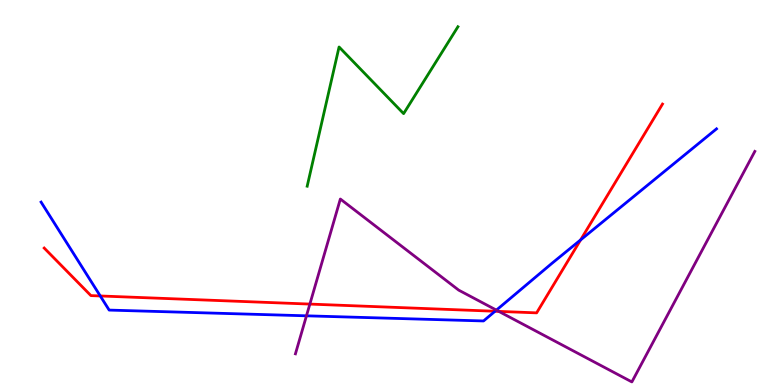[{'lines': ['blue', 'red'], 'intersections': [{'x': 1.29, 'y': 2.31}, {'x': 6.39, 'y': 1.92}, {'x': 7.49, 'y': 3.77}]}, {'lines': ['green', 'red'], 'intersections': []}, {'lines': ['purple', 'red'], 'intersections': [{'x': 4.0, 'y': 2.1}, {'x': 6.44, 'y': 1.91}]}, {'lines': ['blue', 'green'], 'intersections': []}, {'lines': ['blue', 'purple'], 'intersections': [{'x': 3.95, 'y': 1.8}, {'x': 6.41, 'y': 1.95}]}, {'lines': ['green', 'purple'], 'intersections': []}]